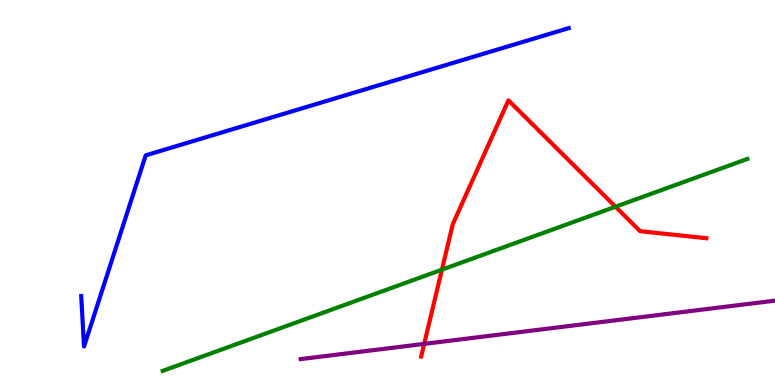[{'lines': ['blue', 'red'], 'intersections': []}, {'lines': ['green', 'red'], 'intersections': [{'x': 5.7, 'y': 3.0}, {'x': 7.94, 'y': 4.63}]}, {'lines': ['purple', 'red'], 'intersections': [{'x': 5.47, 'y': 1.07}]}, {'lines': ['blue', 'green'], 'intersections': []}, {'lines': ['blue', 'purple'], 'intersections': []}, {'lines': ['green', 'purple'], 'intersections': []}]